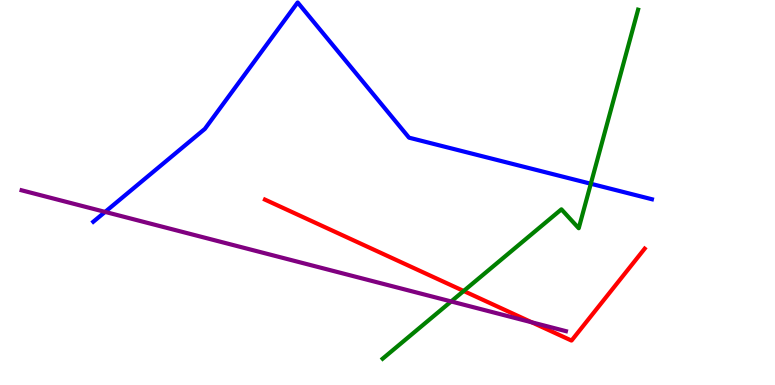[{'lines': ['blue', 'red'], 'intersections': []}, {'lines': ['green', 'red'], 'intersections': [{'x': 5.98, 'y': 2.44}]}, {'lines': ['purple', 'red'], 'intersections': [{'x': 6.86, 'y': 1.63}]}, {'lines': ['blue', 'green'], 'intersections': [{'x': 7.62, 'y': 5.23}]}, {'lines': ['blue', 'purple'], 'intersections': [{'x': 1.36, 'y': 4.5}]}, {'lines': ['green', 'purple'], 'intersections': [{'x': 5.82, 'y': 2.17}]}]